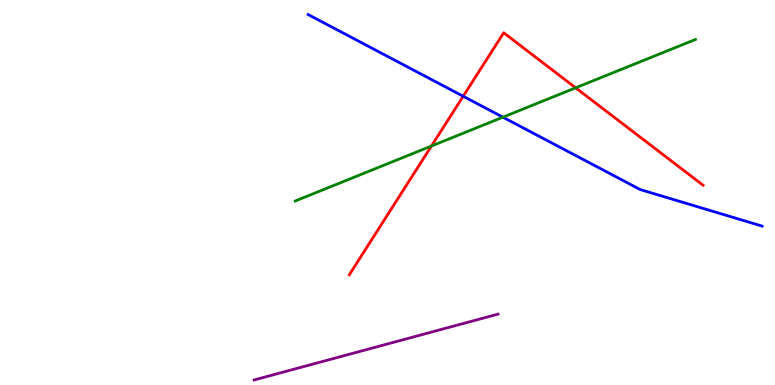[{'lines': ['blue', 'red'], 'intersections': [{'x': 5.98, 'y': 7.5}]}, {'lines': ['green', 'red'], 'intersections': [{'x': 5.57, 'y': 6.21}, {'x': 7.43, 'y': 7.72}]}, {'lines': ['purple', 'red'], 'intersections': []}, {'lines': ['blue', 'green'], 'intersections': [{'x': 6.49, 'y': 6.96}]}, {'lines': ['blue', 'purple'], 'intersections': []}, {'lines': ['green', 'purple'], 'intersections': []}]